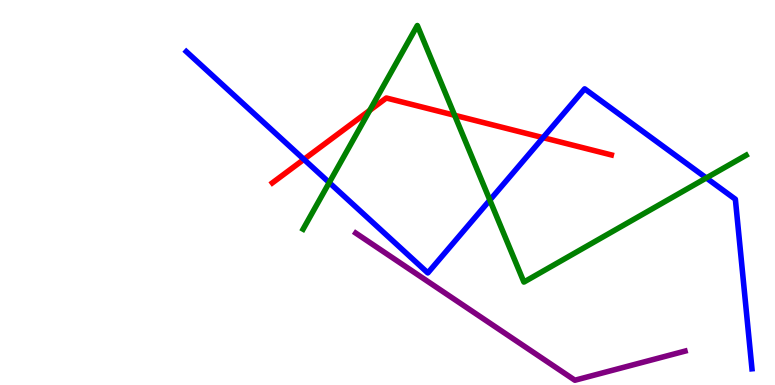[{'lines': ['blue', 'red'], 'intersections': [{'x': 3.92, 'y': 5.86}, {'x': 7.01, 'y': 6.42}]}, {'lines': ['green', 'red'], 'intersections': [{'x': 4.77, 'y': 7.13}, {'x': 5.87, 'y': 7.01}]}, {'lines': ['purple', 'red'], 'intersections': []}, {'lines': ['blue', 'green'], 'intersections': [{'x': 4.25, 'y': 5.26}, {'x': 6.32, 'y': 4.8}, {'x': 9.11, 'y': 5.38}]}, {'lines': ['blue', 'purple'], 'intersections': []}, {'lines': ['green', 'purple'], 'intersections': []}]